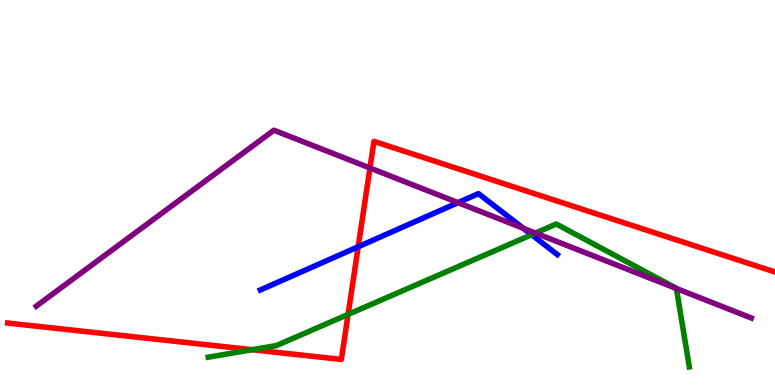[{'lines': ['blue', 'red'], 'intersections': [{'x': 4.62, 'y': 3.59}]}, {'lines': ['green', 'red'], 'intersections': [{'x': 3.25, 'y': 0.917}, {'x': 4.49, 'y': 1.83}]}, {'lines': ['purple', 'red'], 'intersections': [{'x': 4.77, 'y': 5.64}]}, {'lines': ['blue', 'green'], 'intersections': [{'x': 6.86, 'y': 3.9}]}, {'lines': ['blue', 'purple'], 'intersections': [{'x': 5.91, 'y': 4.74}, {'x': 6.75, 'y': 4.07}]}, {'lines': ['green', 'purple'], 'intersections': [{'x': 6.91, 'y': 3.95}, {'x': 8.73, 'y': 2.51}]}]